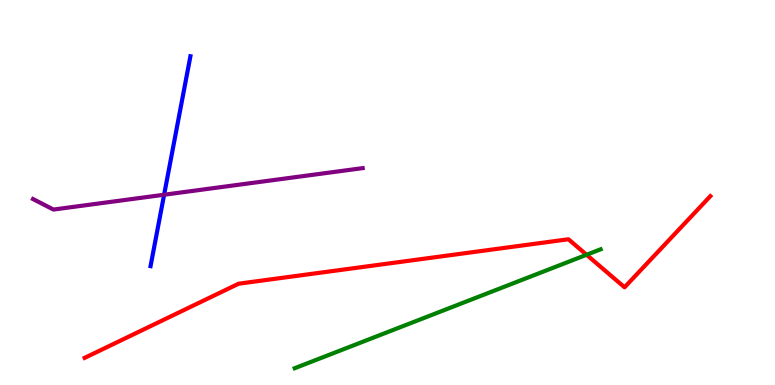[{'lines': ['blue', 'red'], 'intersections': []}, {'lines': ['green', 'red'], 'intersections': [{'x': 7.57, 'y': 3.38}]}, {'lines': ['purple', 'red'], 'intersections': []}, {'lines': ['blue', 'green'], 'intersections': []}, {'lines': ['blue', 'purple'], 'intersections': [{'x': 2.12, 'y': 4.94}]}, {'lines': ['green', 'purple'], 'intersections': []}]